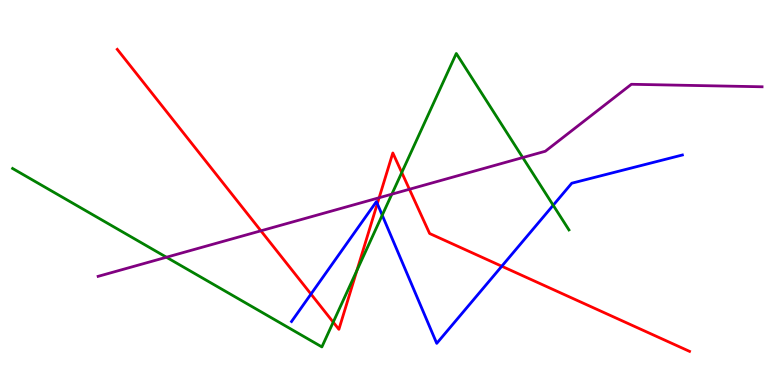[{'lines': ['blue', 'red'], 'intersections': [{'x': 4.01, 'y': 2.36}, {'x': 4.87, 'y': 4.71}, {'x': 6.47, 'y': 3.08}]}, {'lines': ['green', 'red'], 'intersections': [{'x': 4.3, 'y': 1.63}, {'x': 4.61, 'y': 2.97}, {'x': 5.18, 'y': 5.52}]}, {'lines': ['purple', 'red'], 'intersections': [{'x': 3.37, 'y': 4.0}, {'x': 4.89, 'y': 4.86}, {'x': 5.28, 'y': 5.08}]}, {'lines': ['blue', 'green'], 'intersections': [{'x': 4.93, 'y': 4.41}, {'x': 7.14, 'y': 4.67}]}, {'lines': ['blue', 'purple'], 'intersections': []}, {'lines': ['green', 'purple'], 'intersections': [{'x': 2.15, 'y': 3.32}, {'x': 5.06, 'y': 4.96}, {'x': 6.75, 'y': 5.91}]}]